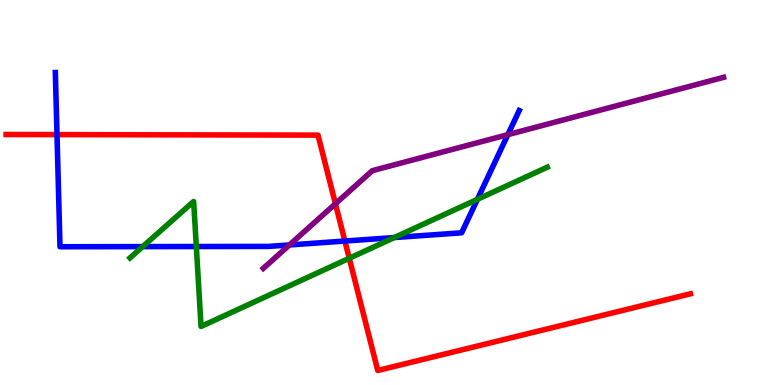[{'lines': ['blue', 'red'], 'intersections': [{'x': 0.735, 'y': 6.5}, {'x': 4.45, 'y': 3.74}]}, {'lines': ['green', 'red'], 'intersections': [{'x': 4.51, 'y': 3.29}]}, {'lines': ['purple', 'red'], 'intersections': [{'x': 4.33, 'y': 4.71}]}, {'lines': ['blue', 'green'], 'intersections': [{'x': 1.84, 'y': 3.59}, {'x': 2.53, 'y': 3.6}, {'x': 5.09, 'y': 3.83}, {'x': 6.16, 'y': 4.82}]}, {'lines': ['blue', 'purple'], 'intersections': [{'x': 3.73, 'y': 3.64}, {'x': 6.55, 'y': 6.5}]}, {'lines': ['green', 'purple'], 'intersections': []}]